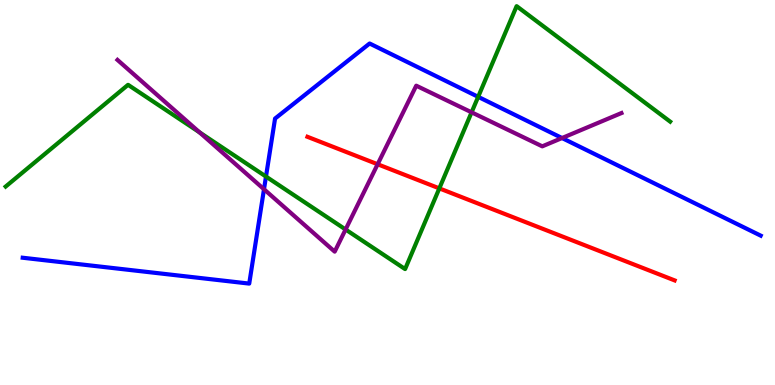[{'lines': ['blue', 'red'], 'intersections': []}, {'lines': ['green', 'red'], 'intersections': [{'x': 5.67, 'y': 5.11}]}, {'lines': ['purple', 'red'], 'intersections': [{'x': 4.87, 'y': 5.73}]}, {'lines': ['blue', 'green'], 'intersections': [{'x': 3.43, 'y': 5.41}, {'x': 6.17, 'y': 7.48}]}, {'lines': ['blue', 'purple'], 'intersections': [{'x': 3.41, 'y': 5.08}, {'x': 7.25, 'y': 6.41}]}, {'lines': ['green', 'purple'], 'intersections': [{'x': 2.57, 'y': 6.56}, {'x': 4.46, 'y': 4.04}, {'x': 6.09, 'y': 7.08}]}]